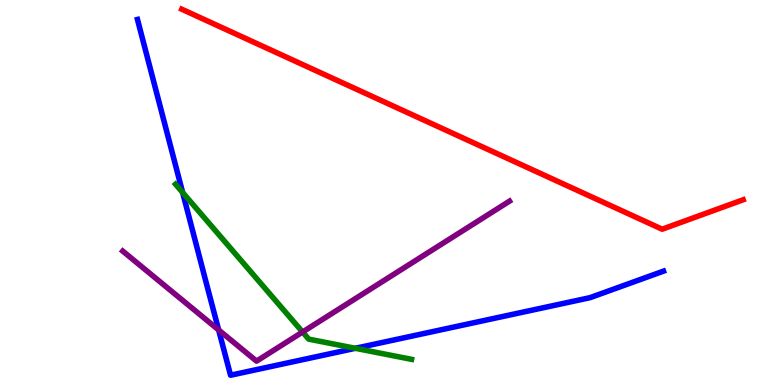[{'lines': ['blue', 'red'], 'intersections': []}, {'lines': ['green', 'red'], 'intersections': []}, {'lines': ['purple', 'red'], 'intersections': []}, {'lines': ['blue', 'green'], 'intersections': [{'x': 2.36, 'y': 5.0}, {'x': 4.59, 'y': 0.953}]}, {'lines': ['blue', 'purple'], 'intersections': [{'x': 2.82, 'y': 1.43}]}, {'lines': ['green', 'purple'], 'intersections': [{'x': 3.9, 'y': 1.38}]}]